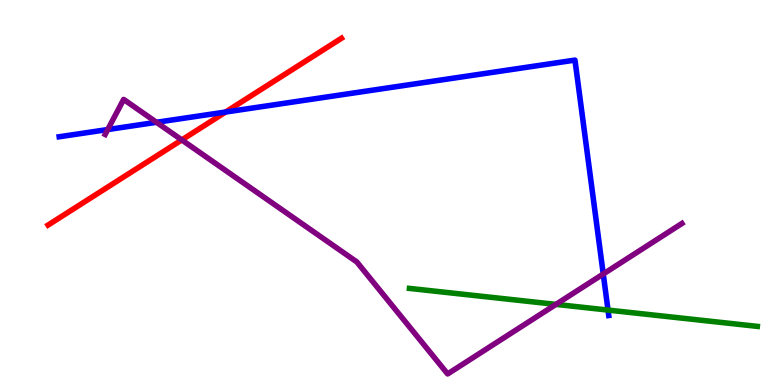[{'lines': ['blue', 'red'], 'intersections': [{'x': 2.91, 'y': 7.09}]}, {'lines': ['green', 'red'], 'intersections': []}, {'lines': ['purple', 'red'], 'intersections': [{'x': 2.35, 'y': 6.37}]}, {'lines': ['blue', 'green'], 'intersections': [{'x': 7.85, 'y': 1.95}]}, {'lines': ['blue', 'purple'], 'intersections': [{'x': 1.39, 'y': 6.64}, {'x': 2.02, 'y': 6.82}, {'x': 7.78, 'y': 2.88}]}, {'lines': ['green', 'purple'], 'intersections': [{'x': 7.17, 'y': 2.09}]}]